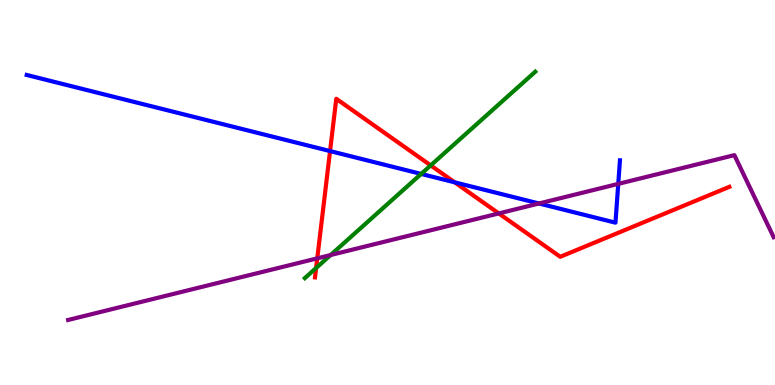[{'lines': ['blue', 'red'], 'intersections': [{'x': 4.26, 'y': 6.08}, {'x': 5.87, 'y': 5.26}]}, {'lines': ['green', 'red'], 'intersections': [{'x': 4.08, 'y': 3.04}, {'x': 5.56, 'y': 5.7}]}, {'lines': ['purple', 'red'], 'intersections': [{'x': 4.09, 'y': 3.29}, {'x': 6.44, 'y': 4.46}]}, {'lines': ['blue', 'green'], 'intersections': [{'x': 5.43, 'y': 5.48}]}, {'lines': ['blue', 'purple'], 'intersections': [{'x': 6.95, 'y': 4.71}, {'x': 7.98, 'y': 5.22}]}, {'lines': ['green', 'purple'], 'intersections': [{'x': 4.27, 'y': 3.38}]}]